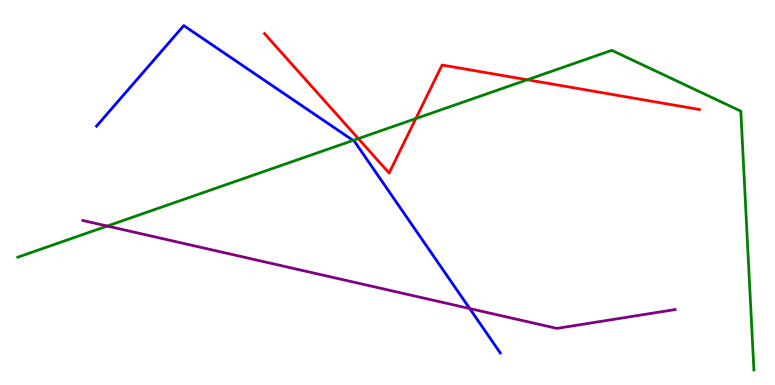[{'lines': ['blue', 'red'], 'intersections': []}, {'lines': ['green', 'red'], 'intersections': [{'x': 4.62, 'y': 6.4}, {'x': 5.37, 'y': 6.92}, {'x': 6.8, 'y': 7.93}]}, {'lines': ['purple', 'red'], 'intersections': []}, {'lines': ['blue', 'green'], 'intersections': [{'x': 4.56, 'y': 6.35}]}, {'lines': ['blue', 'purple'], 'intersections': [{'x': 6.06, 'y': 1.99}]}, {'lines': ['green', 'purple'], 'intersections': [{'x': 1.38, 'y': 4.13}]}]